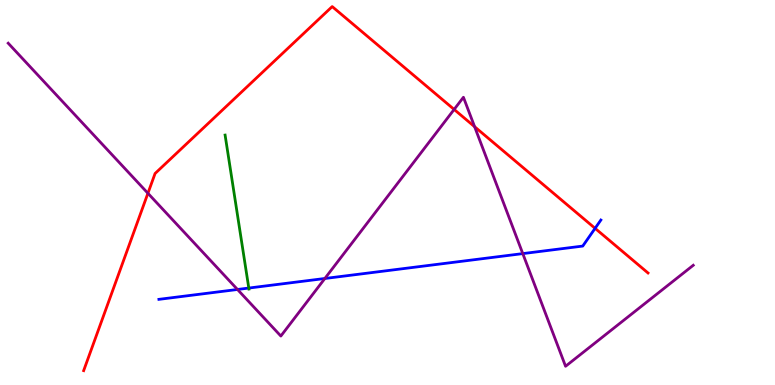[{'lines': ['blue', 'red'], 'intersections': [{'x': 7.68, 'y': 4.07}]}, {'lines': ['green', 'red'], 'intersections': []}, {'lines': ['purple', 'red'], 'intersections': [{'x': 1.91, 'y': 4.98}, {'x': 5.86, 'y': 7.16}, {'x': 6.12, 'y': 6.71}]}, {'lines': ['blue', 'green'], 'intersections': [{'x': 3.21, 'y': 2.52}]}, {'lines': ['blue', 'purple'], 'intersections': [{'x': 3.06, 'y': 2.48}, {'x': 4.19, 'y': 2.77}, {'x': 6.75, 'y': 3.41}]}, {'lines': ['green', 'purple'], 'intersections': []}]